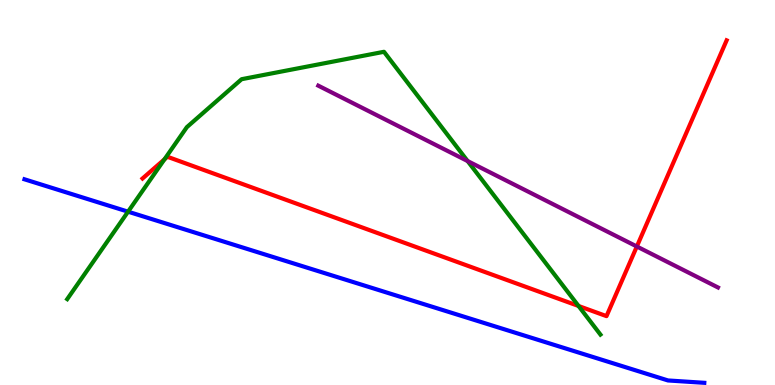[{'lines': ['blue', 'red'], 'intersections': []}, {'lines': ['green', 'red'], 'intersections': [{'x': 2.12, 'y': 5.86}, {'x': 7.47, 'y': 2.05}]}, {'lines': ['purple', 'red'], 'intersections': [{'x': 8.22, 'y': 3.6}]}, {'lines': ['blue', 'green'], 'intersections': [{'x': 1.65, 'y': 4.5}]}, {'lines': ['blue', 'purple'], 'intersections': []}, {'lines': ['green', 'purple'], 'intersections': [{'x': 6.03, 'y': 5.82}]}]